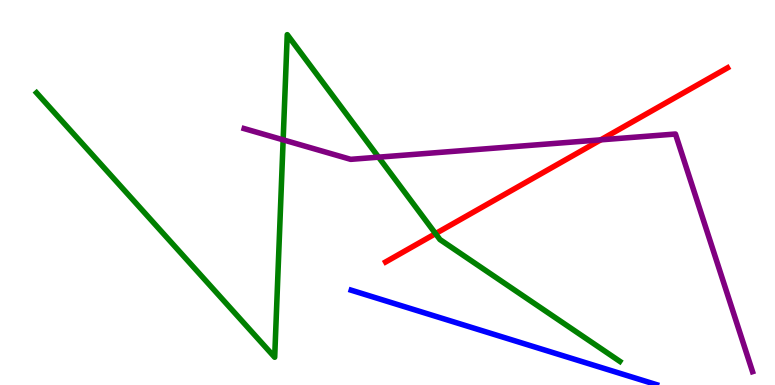[{'lines': ['blue', 'red'], 'intersections': []}, {'lines': ['green', 'red'], 'intersections': [{'x': 5.62, 'y': 3.93}]}, {'lines': ['purple', 'red'], 'intersections': [{'x': 7.75, 'y': 6.37}]}, {'lines': ['blue', 'green'], 'intersections': []}, {'lines': ['blue', 'purple'], 'intersections': []}, {'lines': ['green', 'purple'], 'intersections': [{'x': 3.65, 'y': 6.37}, {'x': 4.88, 'y': 5.92}]}]